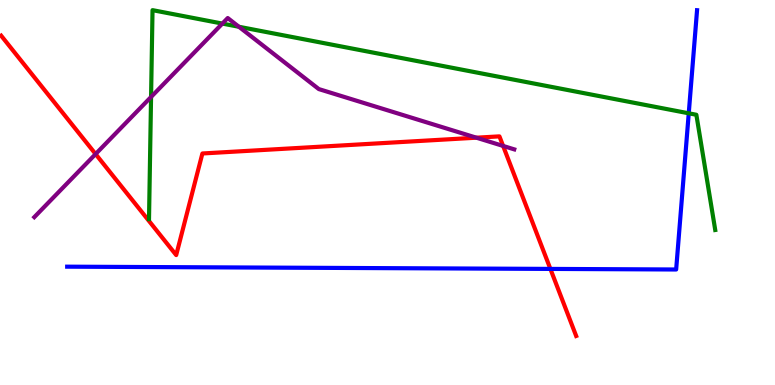[{'lines': ['blue', 'red'], 'intersections': [{'x': 7.1, 'y': 3.02}]}, {'lines': ['green', 'red'], 'intersections': []}, {'lines': ['purple', 'red'], 'intersections': [{'x': 1.23, 'y': 6.0}, {'x': 6.15, 'y': 6.42}, {'x': 6.49, 'y': 6.21}]}, {'lines': ['blue', 'green'], 'intersections': [{'x': 8.89, 'y': 7.06}]}, {'lines': ['blue', 'purple'], 'intersections': []}, {'lines': ['green', 'purple'], 'intersections': [{'x': 1.95, 'y': 7.48}, {'x': 2.87, 'y': 9.39}, {'x': 3.08, 'y': 9.3}]}]